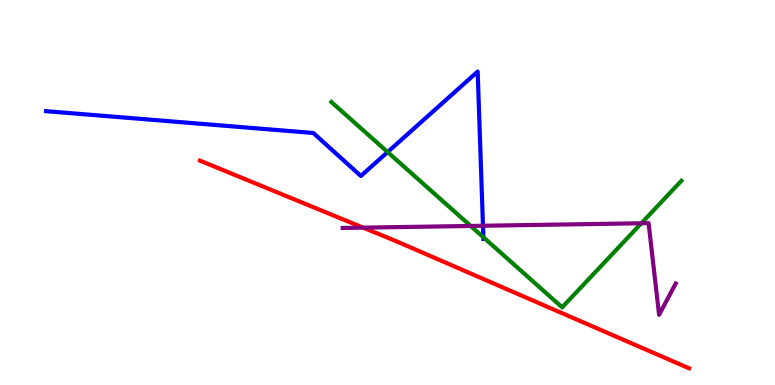[{'lines': ['blue', 'red'], 'intersections': []}, {'lines': ['green', 'red'], 'intersections': []}, {'lines': ['purple', 'red'], 'intersections': [{'x': 4.69, 'y': 4.09}]}, {'lines': ['blue', 'green'], 'intersections': [{'x': 5.0, 'y': 6.05}, {'x': 6.24, 'y': 3.84}]}, {'lines': ['blue', 'purple'], 'intersections': [{'x': 6.23, 'y': 4.14}]}, {'lines': ['green', 'purple'], 'intersections': [{'x': 6.07, 'y': 4.13}, {'x': 8.28, 'y': 4.2}]}]